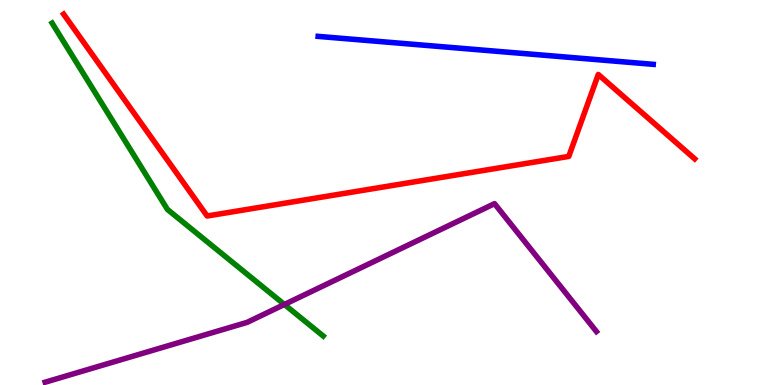[{'lines': ['blue', 'red'], 'intersections': []}, {'lines': ['green', 'red'], 'intersections': []}, {'lines': ['purple', 'red'], 'intersections': []}, {'lines': ['blue', 'green'], 'intersections': []}, {'lines': ['blue', 'purple'], 'intersections': []}, {'lines': ['green', 'purple'], 'intersections': [{'x': 3.67, 'y': 2.09}]}]